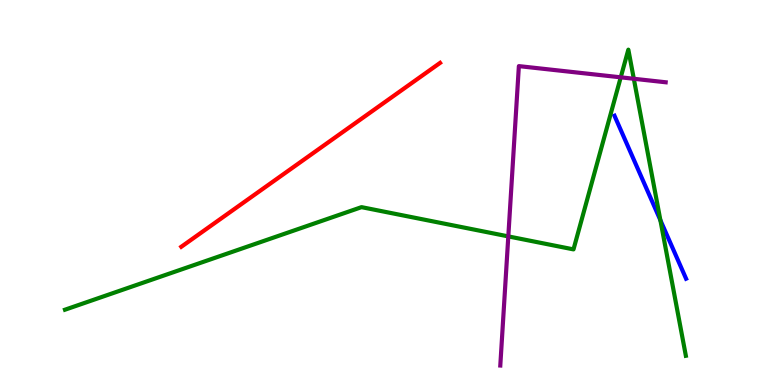[{'lines': ['blue', 'red'], 'intersections': []}, {'lines': ['green', 'red'], 'intersections': []}, {'lines': ['purple', 'red'], 'intersections': []}, {'lines': ['blue', 'green'], 'intersections': [{'x': 8.52, 'y': 4.28}]}, {'lines': ['blue', 'purple'], 'intersections': []}, {'lines': ['green', 'purple'], 'intersections': [{'x': 6.56, 'y': 3.86}, {'x': 8.01, 'y': 7.99}, {'x': 8.18, 'y': 7.95}]}]